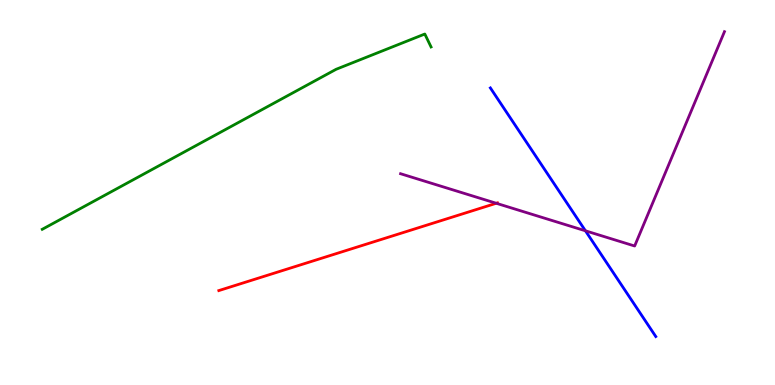[{'lines': ['blue', 'red'], 'intersections': []}, {'lines': ['green', 'red'], 'intersections': []}, {'lines': ['purple', 'red'], 'intersections': [{'x': 6.4, 'y': 4.72}]}, {'lines': ['blue', 'green'], 'intersections': []}, {'lines': ['blue', 'purple'], 'intersections': [{'x': 7.55, 'y': 4.01}]}, {'lines': ['green', 'purple'], 'intersections': []}]